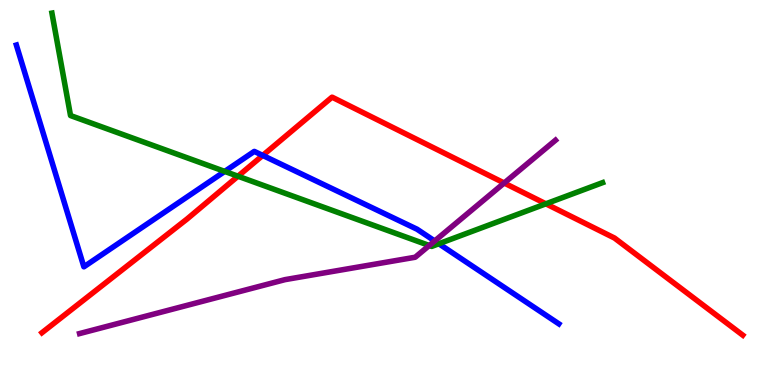[{'lines': ['blue', 'red'], 'intersections': [{'x': 3.39, 'y': 5.96}]}, {'lines': ['green', 'red'], 'intersections': [{'x': 3.07, 'y': 5.42}, {'x': 7.04, 'y': 4.71}]}, {'lines': ['purple', 'red'], 'intersections': [{'x': 6.51, 'y': 5.25}]}, {'lines': ['blue', 'green'], 'intersections': [{'x': 2.9, 'y': 5.55}, {'x': 5.66, 'y': 3.67}]}, {'lines': ['blue', 'purple'], 'intersections': [{'x': 5.61, 'y': 3.74}]}, {'lines': ['green', 'purple'], 'intersections': [{'x': 5.54, 'y': 3.62}]}]